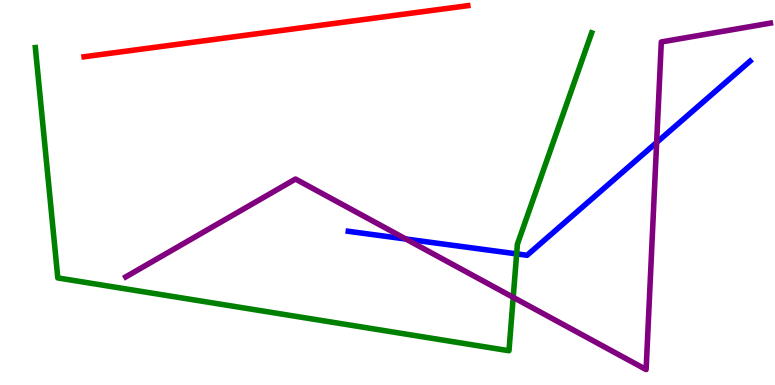[{'lines': ['blue', 'red'], 'intersections': []}, {'lines': ['green', 'red'], 'intersections': []}, {'lines': ['purple', 'red'], 'intersections': []}, {'lines': ['blue', 'green'], 'intersections': [{'x': 6.67, 'y': 3.41}]}, {'lines': ['blue', 'purple'], 'intersections': [{'x': 5.24, 'y': 3.79}, {'x': 8.47, 'y': 6.3}]}, {'lines': ['green', 'purple'], 'intersections': [{'x': 6.62, 'y': 2.28}]}]